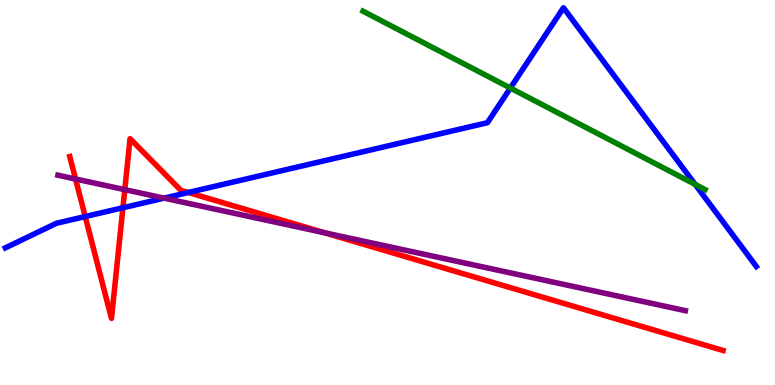[{'lines': ['blue', 'red'], 'intersections': [{'x': 1.1, 'y': 4.38}, {'x': 1.59, 'y': 4.6}, {'x': 2.43, 'y': 5.0}]}, {'lines': ['green', 'red'], 'intersections': []}, {'lines': ['purple', 'red'], 'intersections': [{'x': 0.975, 'y': 5.35}, {'x': 1.61, 'y': 5.07}, {'x': 4.19, 'y': 3.95}]}, {'lines': ['blue', 'green'], 'intersections': [{'x': 6.59, 'y': 7.71}, {'x': 8.97, 'y': 5.21}]}, {'lines': ['blue', 'purple'], 'intersections': [{'x': 2.12, 'y': 4.85}]}, {'lines': ['green', 'purple'], 'intersections': []}]